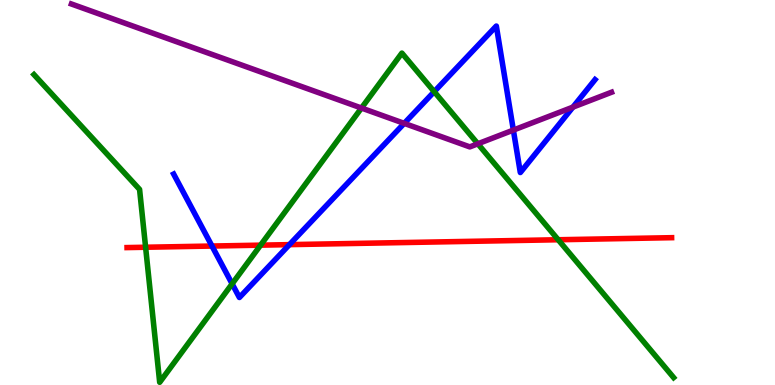[{'lines': ['blue', 'red'], 'intersections': [{'x': 2.74, 'y': 3.61}, {'x': 3.73, 'y': 3.65}]}, {'lines': ['green', 'red'], 'intersections': [{'x': 1.88, 'y': 3.58}, {'x': 3.36, 'y': 3.63}, {'x': 7.2, 'y': 3.77}]}, {'lines': ['purple', 'red'], 'intersections': []}, {'lines': ['blue', 'green'], 'intersections': [{'x': 3.0, 'y': 2.63}, {'x': 5.6, 'y': 7.62}]}, {'lines': ['blue', 'purple'], 'intersections': [{'x': 5.22, 'y': 6.8}, {'x': 6.62, 'y': 6.62}, {'x': 7.39, 'y': 7.22}]}, {'lines': ['green', 'purple'], 'intersections': [{'x': 4.66, 'y': 7.19}, {'x': 6.17, 'y': 6.27}]}]